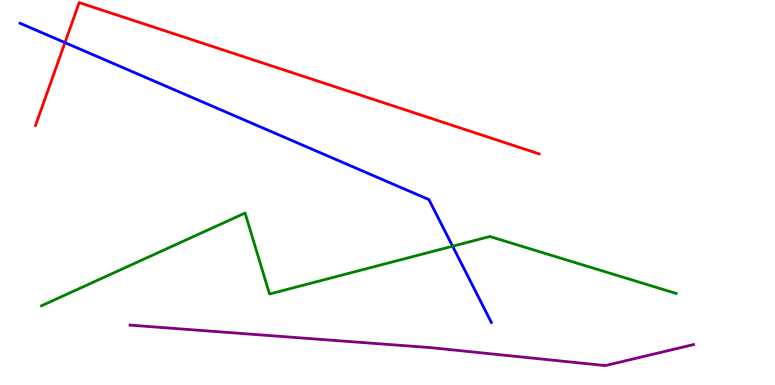[{'lines': ['blue', 'red'], 'intersections': [{'x': 0.838, 'y': 8.89}]}, {'lines': ['green', 'red'], 'intersections': []}, {'lines': ['purple', 'red'], 'intersections': []}, {'lines': ['blue', 'green'], 'intersections': [{'x': 5.84, 'y': 3.6}]}, {'lines': ['blue', 'purple'], 'intersections': []}, {'lines': ['green', 'purple'], 'intersections': []}]